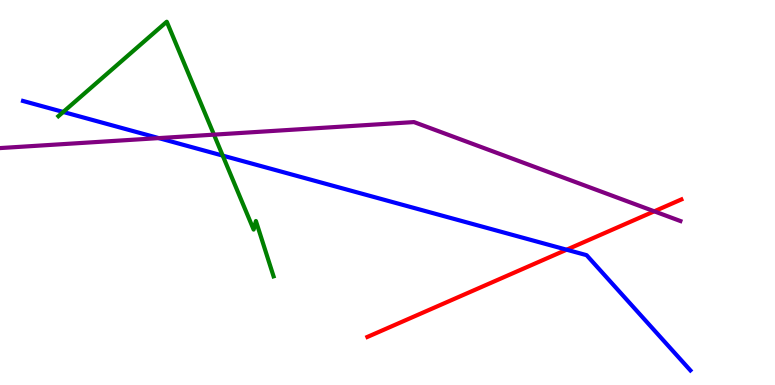[{'lines': ['blue', 'red'], 'intersections': [{'x': 7.31, 'y': 3.51}]}, {'lines': ['green', 'red'], 'intersections': []}, {'lines': ['purple', 'red'], 'intersections': [{'x': 8.44, 'y': 4.51}]}, {'lines': ['blue', 'green'], 'intersections': [{'x': 0.816, 'y': 7.09}, {'x': 2.87, 'y': 5.96}]}, {'lines': ['blue', 'purple'], 'intersections': [{'x': 2.05, 'y': 6.41}]}, {'lines': ['green', 'purple'], 'intersections': [{'x': 2.76, 'y': 6.5}]}]